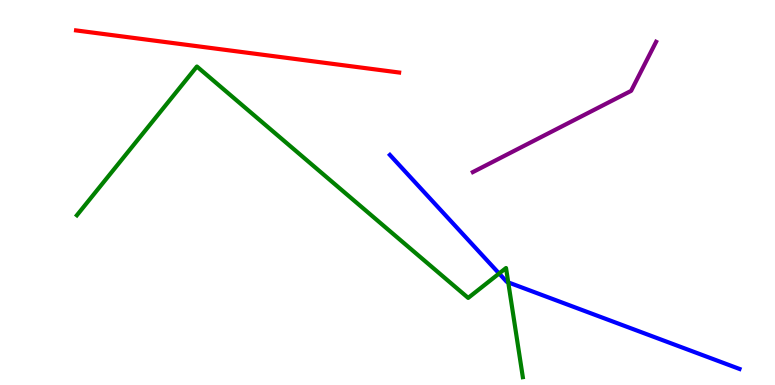[{'lines': ['blue', 'red'], 'intersections': []}, {'lines': ['green', 'red'], 'intersections': []}, {'lines': ['purple', 'red'], 'intersections': []}, {'lines': ['blue', 'green'], 'intersections': [{'x': 6.44, 'y': 2.9}, {'x': 6.56, 'y': 2.67}]}, {'lines': ['blue', 'purple'], 'intersections': []}, {'lines': ['green', 'purple'], 'intersections': []}]